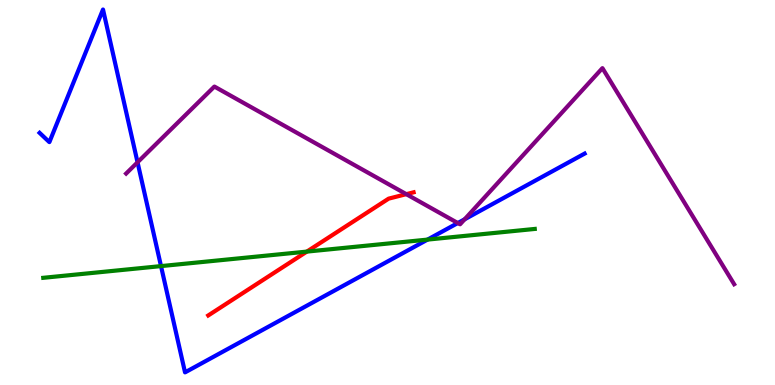[{'lines': ['blue', 'red'], 'intersections': []}, {'lines': ['green', 'red'], 'intersections': [{'x': 3.96, 'y': 3.46}]}, {'lines': ['purple', 'red'], 'intersections': [{'x': 5.24, 'y': 4.96}]}, {'lines': ['blue', 'green'], 'intersections': [{'x': 2.08, 'y': 3.09}, {'x': 5.52, 'y': 3.78}]}, {'lines': ['blue', 'purple'], 'intersections': [{'x': 1.77, 'y': 5.78}, {'x': 5.91, 'y': 4.21}, {'x': 6.0, 'y': 4.3}]}, {'lines': ['green', 'purple'], 'intersections': []}]